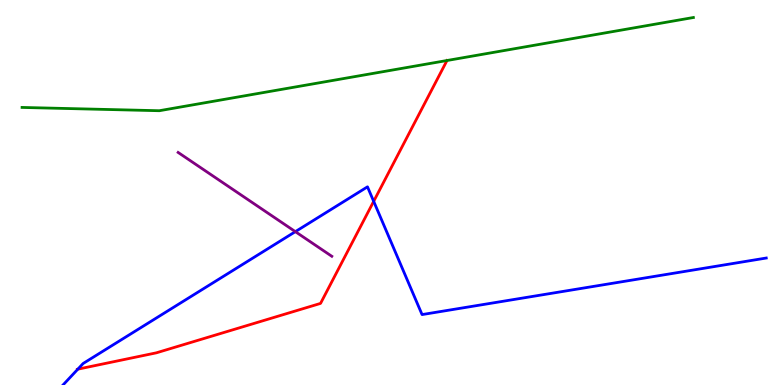[{'lines': ['blue', 'red'], 'intersections': [{'x': 1.0, 'y': 0.411}, {'x': 4.82, 'y': 4.77}]}, {'lines': ['green', 'red'], 'intersections': []}, {'lines': ['purple', 'red'], 'intersections': []}, {'lines': ['blue', 'green'], 'intersections': []}, {'lines': ['blue', 'purple'], 'intersections': [{'x': 3.81, 'y': 3.98}]}, {'lines': ['green', 'purple'], 'intersections': []}]